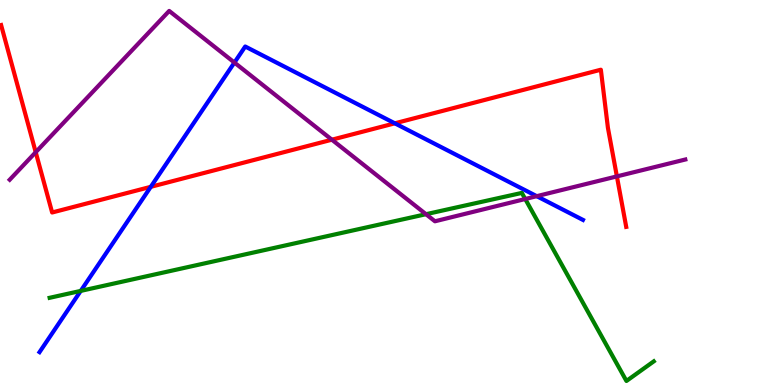[{'lines': ['blue', 'red'], 'intersections': [{'x': 1.95, 'y': 5.15}, {'x': 5.09, 'y': 6.8}]}, {'lines': ['green', 'red'], 'intersections': []}, {'lines': ['purple', 'red'], 'intersections': [{'x': 0.461, 'y': 6.05}, {'x': 4.28, 'y': 6.37}, {'x': 7.96, 'y': 5.42}]}, {'lines': ['blue', 'green'], 'intersections': [{'x': 1.04, 'y': 2.44}]}, {'lines': ['blue', 'purple'], 'intersections': [{'x': 3.02, 'y': 8.38}, {'x': 6.93, 'y': 4.9}]}, {'lines': ['green', 'purple'], 'intersections': [{'x': 5.5, 'y': 4.44}, {'x': 6.78, 'y': 4.83}]}]